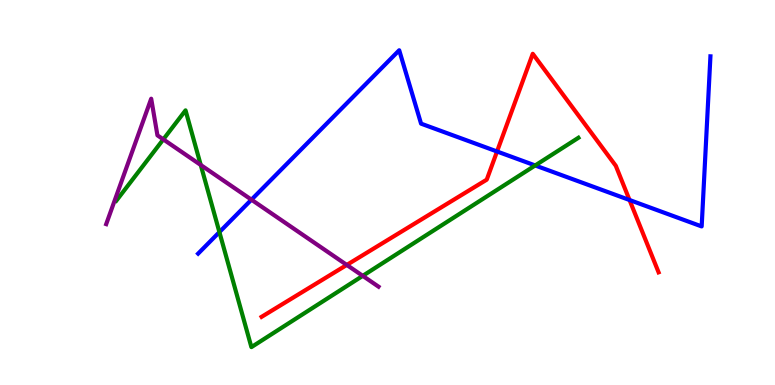[{'lines': ['blue', 'red'], 'intersections': [{'x': 6.41, 'y': 6.07}, {'x': 8.12, 'y': 4.8}]}, {'lines': ['green', 'red'], 'intersections': []}, {'lines': ['purple', 'red'], 'intersections': [{'x': 4.47, 'y': 3.12}]}, {'lines': ['blue', 'green'], 'intersections': [{'x': 2.83, 'y': 3.97}, {'x': 6.91, 'y': 5.7}]}, {'lines': ['blue', 'purple'], 'intersections': [{'x': 3.24, 'y': 4.81}]}, {'lines': ['green', 'purple'], 'intersections': [{'x': 2.11, 'y': 6.38}, {'x': 2.59, 'y': 5.71}, {'x': 4.68, 'y': 2.84}]}]